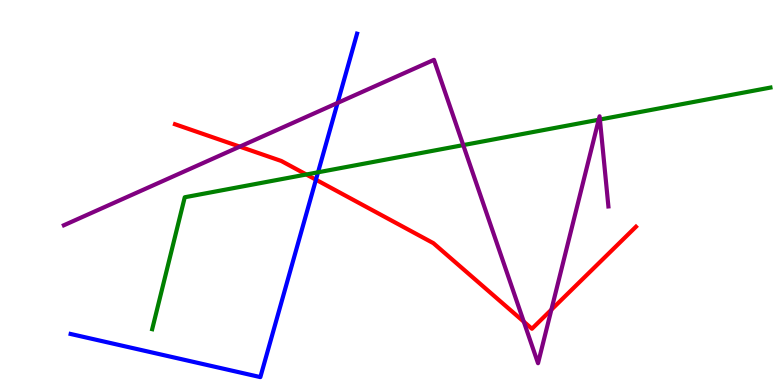[{'lines': ['blue', 'red'], 'intersections': [{'x': 4.08, 'y': 5.33}]}, {'lines': ['green', 'red'], 'intersections': [{'x': 3.95, 'y': 5.47}]}, {'lines': ['purple', 'red'], 'intersections': [{'x': 3.09, 'y': 6.19}, {'x': 6.76, 'y': 1.65}, {'x': 7.11, 'y': 1.96}]}, {'lines': ['blue', 'green'], 'intersections': [{'x': 4.1, 'y': 5.52}]}, {'lines': ['blue', 'purple'], 'intersections': [{'x': 4.36, 'y': 7.33}]}, {'lines': ['green', 'purple'], 'intersections': [{'x': 5.98, 'y': 6.23}, {'x': 7.73, 'y': 6.89}, {'x': 7.74, 'y': 6.9}]}]